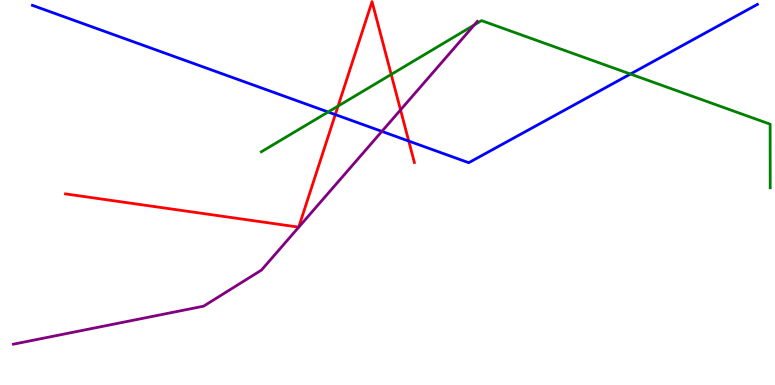[{'lines': ['blue', 'red'], 'intersections': [{'x': 4.33, 'y': 7.02}, {'x': 5.27, 'y': 6.34}]}, {'lines': ['green', 'red'], 'intersections': [{'x': 4.36, 'y': 7.24}, {'x': 5.05, 'y': 8.07}]}, {'lines': ['purple', 'red'], 'intersections': [{'x': 5.17, 'y': 7.15}]}, {'lines': ['blue', 'green'], 'intersections': [{'x': 4.23, 'y': 7.09}, {'x': 8.13, 'y': 8.08}]}, {'lines': ['blue', 'purple'], 'intersections': [{'x': 4.93, 'y': 6.59}]}, {'lines': ['green', 'purple'], 'intersections': [{'x': 6.12, 'y': 9.35}]}]